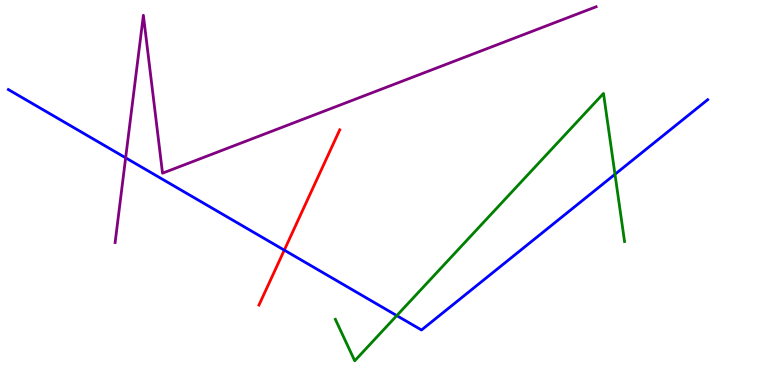[{'lines': ['blue', 'red'], 'intersections': [{'x': 3.67, 'y': 3.5}]}, {'lines': ['green', 'red'], 'intersections': []}, {'lines': ['purple', 'red'], 'intersections': []}, {'lines': ['blue', 'green'], 'intersections': [{'x': 5.12, 'y': 1.8}, {'x': 7.94, 'y': 5.47}]}, {'lines': ['blue', 'purple'], 'intersections': [{'x': 1.62, 'y': 5.9}]}, {'lines': ['green', 'purple'], 'intersections': []}]